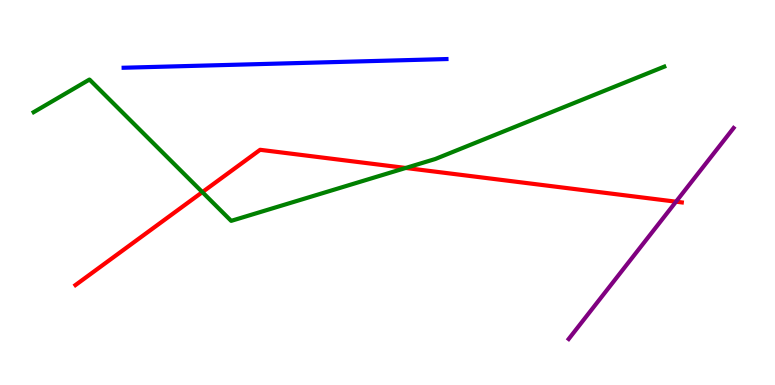[{'lines': ['blue', 'red'], 'intersections': []}, {'lines': ['green', 'red'], 'intersections': [{'x': 2.61, 'y': 5.01}, {'x': 5.24, 'y': 5.64}]}, {'lines': ['purple', 'red'], 'intersections': [{'x': 8.72, 'y': 4.76}]}, {'lines': ['blue', 'green'], 'intersections': []}, {'lines': ['blue', 'purple'], 'intersections': []}, {'lines': ['green', 'purple'], 'intersections': []}]